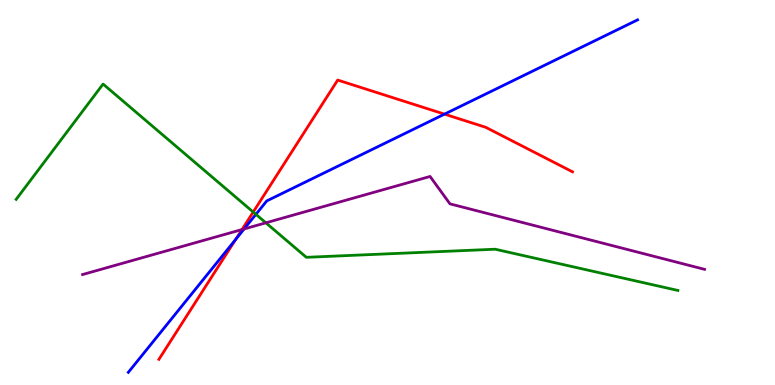[{'lines': ['blue', 'red'], 'intersections': [{'x': 3.04, 'y': 3.78}, {'x': 5.74, 'y': 7.04}]}, {'lines': ['green', 'red'], 'intersections': [{'x': 3.27, 'y': 4.49}]}, {'lines': ['purple', 'red'], 'intersections': [{'x': 3.12, 'y': 4.04}]}, {'lines': ['blue', 'green'], 'intersections': [{'x': 3.3, 'y': 4.43}]}, {'lines': ['blue', 'purple'], 'intersections': [{'x': 3.15, 'y': 4.05}]}, {'lines': ['green', 'purple'], 'intersections': [{'x': 3.43, 'y': 4.21}]}]